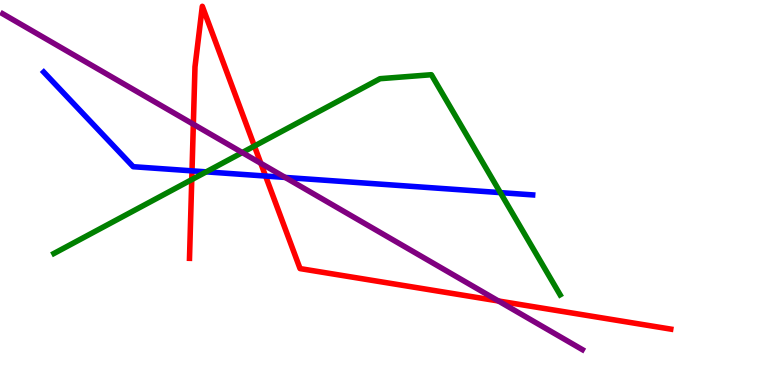[{'lines': ['blue', 'red'], 'intersections': [{'x': 2.48, 'y': 5.56}, {'x': 3.43, 'y': 5.43}]}, {'lines': ['green', 'red'], 'intersections': [{'x': 2.47, 'y': 5.33}, {'x': 3.28, 'y': 6.21}]}, {'lines': ['purple', 'red'], 'intersections': [{'x': 2.49, 'y': 6.77}, {'x': 3.37, 'y': 5.76}, {'x': 6.43, 'y': 2.18}]}, {'lines': ['blue', 'green'], 'intersections': [{'x': 2.66, 'y': 5.54}, {'x': 6.46, 'y': 5.0}]}, {'lines': ['blue', 'purple'], 'intersections': [{'x': 3.68, 'y': 5.39}]}, {'lines': ['green', 'purple'], 'intersections': [{'x': 3.13, 'y': 6.04}]}]